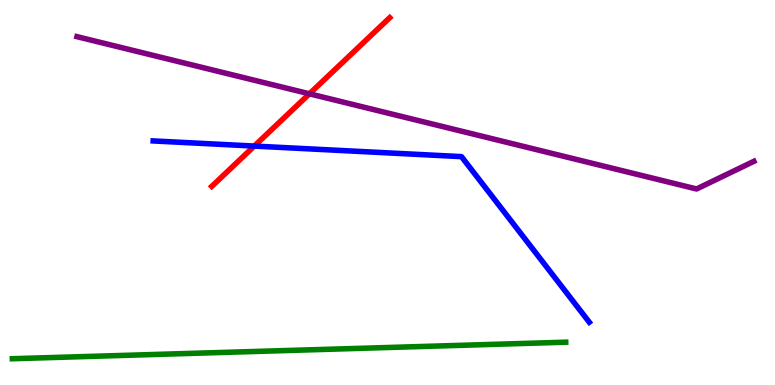[{'lines': ['blue', 'red'], 'intersections': [{'x': 3.28, 'y': 6.21}]}, {'lines': ['green', 'red'], 'intersections': []}, {'lines': ['purple', 'red'], 'intersections': [{'x': 3.99, 'y': 7.56}]}, {'lines': ['blue', 'green'], 'intersections': []}, {'lines': ['blue', 'purple'], 'intersections': []}, {'lines': ['green', 'purple'], 'intersections': []}]